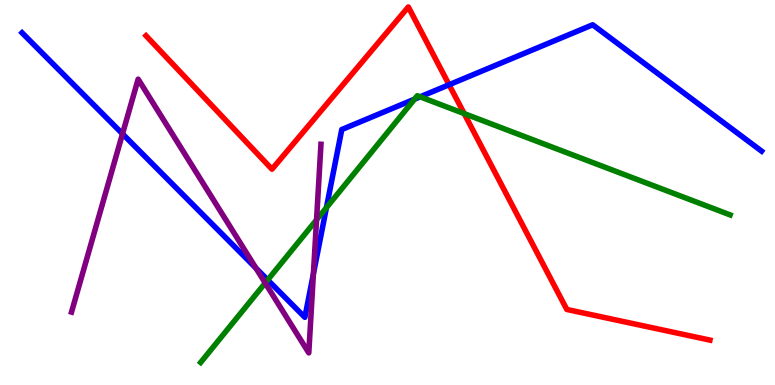[{'lines': ['blue', 'red'], 'intersections': [{'x': 5.79, 'y': 7.8}]}, {'lines': ['green', 'red'], 'intersections': [{'x': 5.99, 'y': 7.05}]}, {'lines': ['purple', 'red'], 'intersections': []}, {'lines': ['blue', 'green'], 'intersections': [{'x': 3.45, 'y': 2.73}, {'x': 4.21, 'y': 4.61}, {'x': 5.35, 'y': 7.42}, {'x': 5.42, 'y': 7.49}]}, {'lines': ['blue', 'purple'], 'intersections': [{'x': 1.58, 'y': 6.52}, {'x': 3.3, 'y': 3.04}, {'x': 4.04, 'y': 2.89}]}, {'lines': ['green', 'purple'], 'intersections': [{'x': 3.42, 'y': 2.65}, {'x': 4.08, 'y': 4.29}]}]